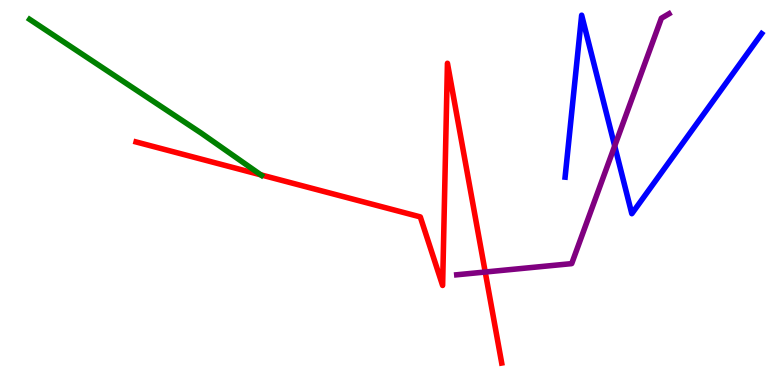[{'lines': ['blue', 'red'], 'intersections': []}, {'lines': ['green', 'red'], 'intersections': [{'x': 3.37, 'y': 5.46}]}, {'lines': ['purple', 'red'], 'intersections': [{'x': 6.26, 'y': 2.93}]}, {'lines': ['blue', 'green'], 'intersections': []}, {'lines': ['blue', 'purple'], 'intersections': [{'x': 7.93, 'y': 6.21}]}, {'lines': ['green', 'purple'], 'intersections': []}]